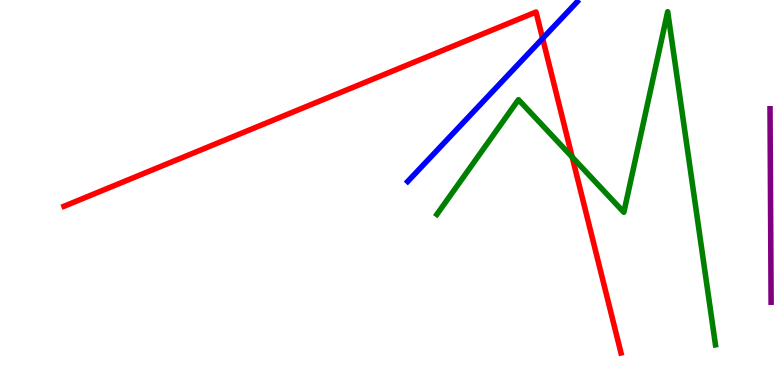[{'lines': ['blue', 'red'], 'intersections': [{'x': 7.0, 'y': 9.0}]}, {'lines': ['green', 'red'], 'intersections': [{'x': 7.38, 'y': 5.92}]}, {'lines': ['purple', 'red'], 'intersections': []}, {'lines': ['blue', 'green'], 'intersections': []}, {'lines': ['blue', 'purple'], 'intersections': []}, {'lines': ['green', 'purple'], 'intersections': []}]